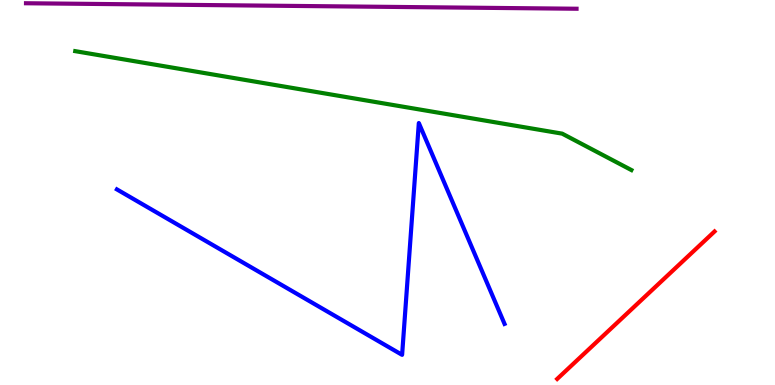[{'lines': ['blue', 'red'], 'intersections': []}, {'lines': ['green', 'red'], 'intersections': []}, {'lines': ['purple', 'red'], 'intersections': []}, {'lines': ['blue', 'green'], 'intersections': []}, {'lines': ['blue', 'purple'], 'intersections': []}, {'lines': ['green', 'purple'], 'intersections': []}]